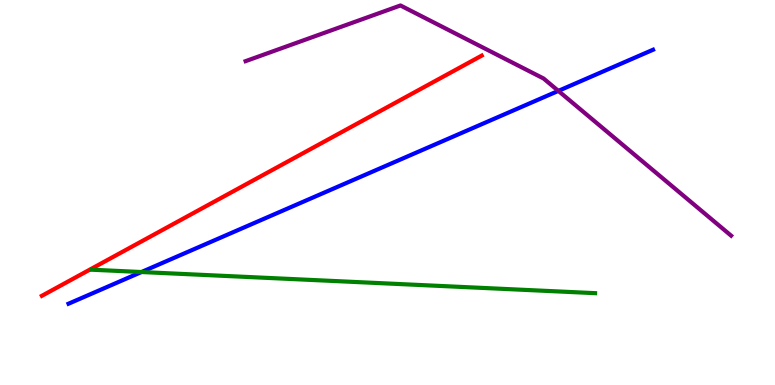[{'lines': ['blue', 'red'], 'intersections': []}, {'lines': ['green', 'red'], 'intersections': []}, {'lines': ['purple', 'red'], 'intersections': []}, {'lines': ['blue', 'green'], 'intersections': [{'x': 1.83, 'y': 2.93}]}, {'lines': ['blue', 'purple'], 'intersections': [{'x': 7.2, 'y': 7.64}]}, {'lines': ['green', 'purple'], 'intersections': []}]